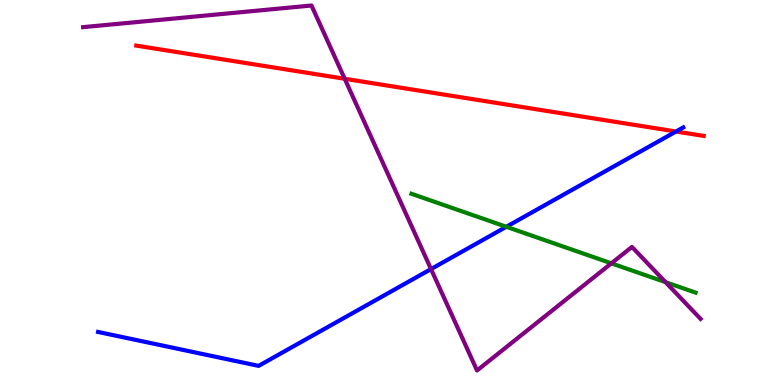[{'lines': ['blue', 'red'], 'intersections': [{'x': 8.72, 'y': 6.58}]}, {'lines': ['green', 'red'], 'intersections': []}, {'lines': ['purple', 'red'], 'intersections': [{'x': 4.45, 'y': 7.95}]}, {'lines': ['blue', 'green'], 'intersections': [{'x': 6.53, 'y': 4.11}]}, {'lines': ['blue', 'purple'], 'intersections': [{'x': 5.56, 'y': 3.01}]}, {'lines': ['green', 'purple'], 'intersections': [{'x': 7.89, 'y': 3.16}, {'x': 8.59, 'y': 2.67}]}]